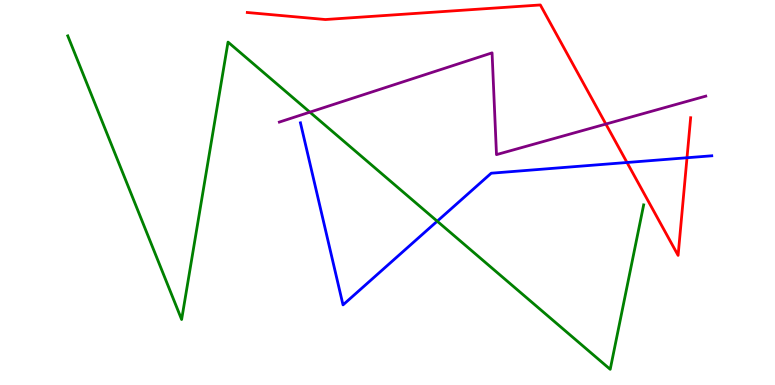[{'lines': ['blue', 'red'], 'intersections': [{'x': 8.09, 'y': 5.78}, {'x': 8.86, 'y': 5.9}]}, {'lines': ['green', 'red'], 'intersections': []}, {'lines': ['purple', 'red'], 'intersections': [{'x': 7.82, 'y': 6.78}]}, {'lines': ['blue', 'green'], 'intersections': [{'x': 5.64, 'y': 4.25}]}, {'lines': ['blue', 'purple'], 'intersections': []}, {'lines': ['green', 'purple'], 'intersections': [{'x': 4.0, 'y': 7.09}]}]